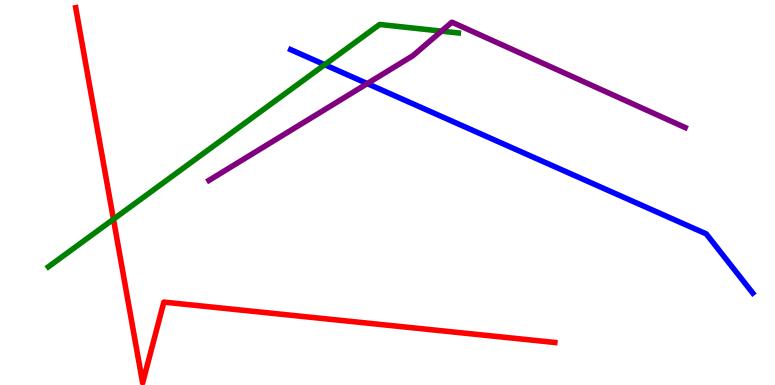[{'lines': ['blue', 'red'], 'intersections': []}, {'lines': ['green', 'red'], 'intersections': [{'x': 1.46, 'y': 4.31}]}, {'lines': ['purple', 'red'], 'intersections': []}, {'lines': ['blue', 'green'], 'intersections': [{'x': 4.19, 'y': 8.32}]}, {'lines': ['blue', 'purple'], 'intersections': [{'x': 4.74, 'y': 7.83}]}, {'lines': ['green', 'purple'], 'intersections': [{'x': 5.7, 'y': 9.19}]}]